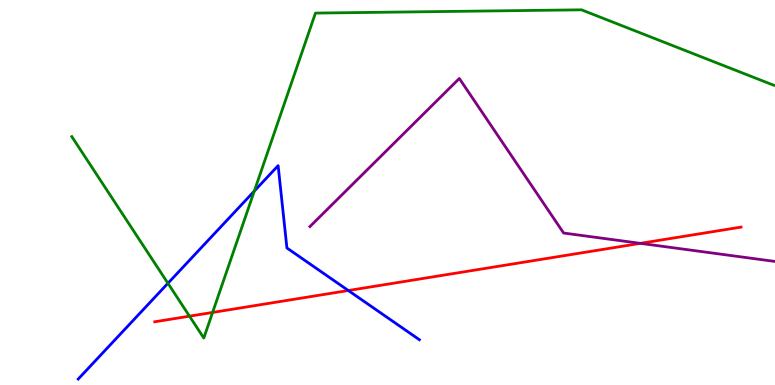[{'lines': ['blue', 'red'], 'intersections': [{'x': 4.49, 'y': 2.45}]}, {'lines': ['green', 'red'], 'intersections': [{'x': 2.44, 'y': 1.79}, {'x': 2.74, 'y': 1.88}]}, {'lines': ['purple', 'red'], 'intersections': [{'x': 8.26, 'y': 3.68}]}, {'lines': ['blue', 'green'], 'intersections': [{'x': 2.17, 'y': 2.64}, {'x': 3.28, 'y': 5.04}]}, {'lines': ['blue', 'purple'], 'intersections': []}, {'lines': ['green', 'purple'], 'intersections': []}]